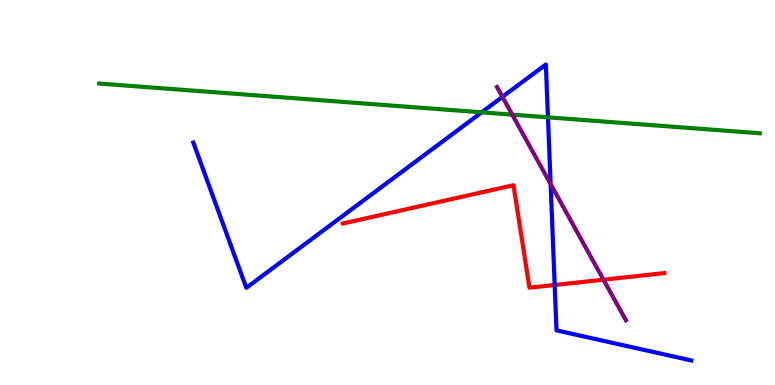[{'lines': ['blue', 'red'], 'intersections': [{'x': 7.16, 'y': 2.6}]}, {'lines': ['green', 'red'], 'intersections': []}, {'lines': ['purple', 'red'], 'intersections': [{'x': 7.79, 'y': 2.74}]}, {'lines': ['blue', 'green'], 'intersections': [{'x': 6.22, 'y': 7.08}, {'x': 7.07, 'y': 6.95}]}, {'lines': ['blue', 'purple'], 'intersections': [{'x': 6.48, 'y': 7.48}, {'x': 7.1, 'y': 5.22}]}, {'lines': ['green', 'purple'], 'intersections': [{'x': 6.61, 'y': 7.02}]}]